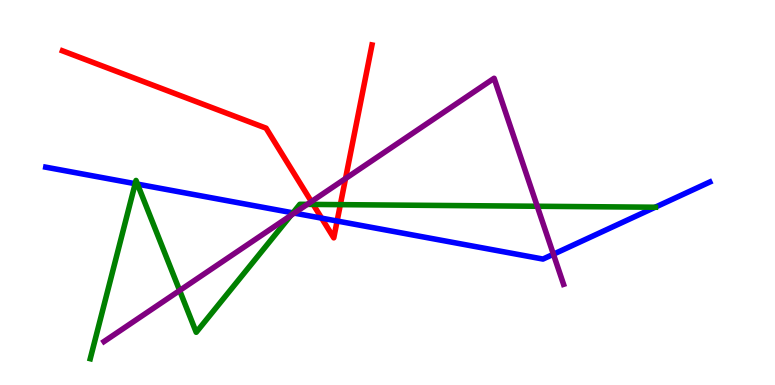[{'lines': ['blue', 'red'], 'intersections': [{'x': 4.15, 'y': 4.33}, {'x': 4.35, 'y': 4.26}]}, {'lines': ['green', 'red'], 'intersections': [{'x': 4.04, 'y': 4.69}, {'x': 4.39, 'y': 4.68}]}, {'lines': ['purple', 'red'], 'intersections': [{'x': 4.02, 'y': 4.76}, {'x': 4.46, 'y': 5.36}]}, {'lines': ['blue', 'green'], 'intersections': [{'x': 1.74, 'y': 5.23}, {'x': 1.77, 'y': 5.22}, {'x': 3.78, 'y': 4.47}, {'x': 8.45, 'y': 4.62}]}, {'lines': ['blue', 'purple'], 'intersections': [{'x': 3.8, 'y': 4.46}, {'x': 7.14, 'y': 3.4}]}, {'lines': ['green', 'purple'], 'intersections': [{'x': 2.32, 'y': 2.45}, {'x': 3.75, 'y': 4.4}, {'x': 3.96, 'y': 4.69}, {'x': 6.93, 'y': 4.64}]}]